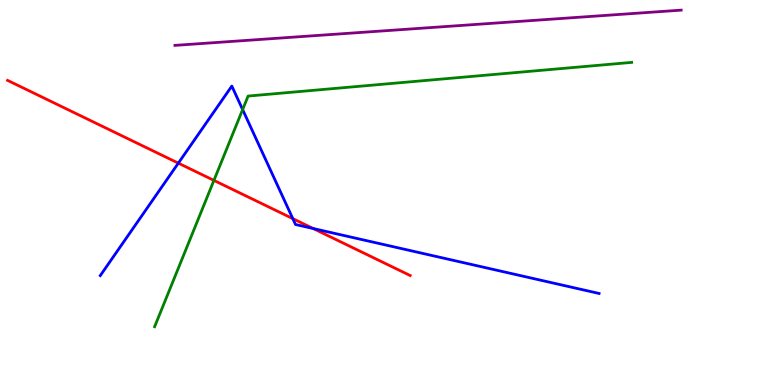[{'lines': ['blue', 'red'], 'intersections': [{'x': 2.3, 'y': 5.76}, {'x': 3.78, 'y': 4.32}, {'x': 4.04, 'y': 4.06}]}, {'lines': ['green', 'red'], 'intersections': [{'x': 2.76, 'y': 5.31}]}, {'lines': ['purple', 'red'], 'intersections': []}, {'lines': ['blue', 'green'], 'intersections': [{'x': 3.13, 'y': 7.15}]}, {'lines': ['blue', 'purple'], 'intersections': []}, {'lines': ['green', 'purple'], 'intersections': []}]